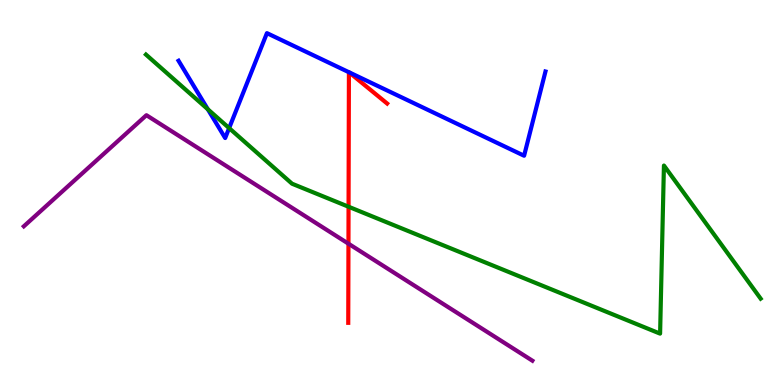[{'lines': ['blue', 'red'], 'intersections': [{'x': 4.5, 'y': 8.12}, {'x': 4.5, 'y': 8.12}]}, {'lines': ['green', 'red'], 'intersections': [{'x': 4.5, 'y': 4.63}]}, {'lines': ['purple', 'red'], 'intersections': [{'x': 4.5, 'y': 3.67}]}, {'lines': ['blue', 'green'], 'intersections': [{'x': 2.68, 'y': 7.16}, {'x': 2.96, 'y': 6.67}]}, {'lines': ['blue', 'purple'], 'intersections': []}, {'lines': ['green', 'purple'], 'intersections': []}]